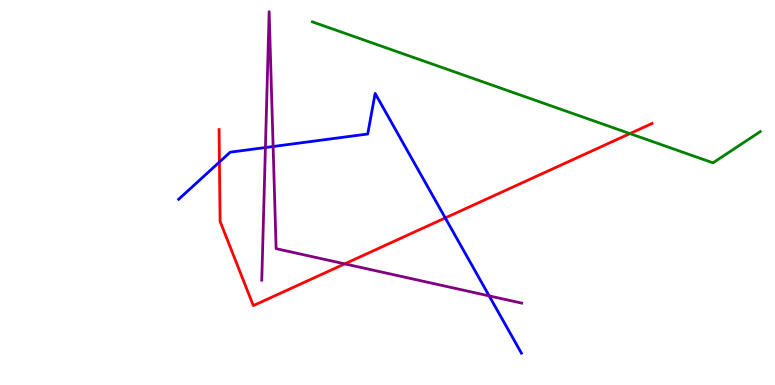[{'lines': ['blue', 'red'], 'intersections': [{'x': 2.83, 'y': 5.79}, {'x': 5.75, 'y': 4.34}]}, {'lines': ['green', 'red'], 'intersections': [{'x': 8.13, 'y': 6.53}]}, {'lines': ['purple', 'red'], 'intersections': [{'x': 4.45, 'y': 3.15}]}, {'lines': ['blue', 'green'], 'intersections': []}, {'lines': ['blue', 'purple'], 'intersections': [{'x': 3.42, 'y': 6.17}, {'x': 3.52, 'y': 6.19}, {'x': 6.31, 'y': 2.31}]}, {'lines': ['green', 'purple'], 'intersections': []}]